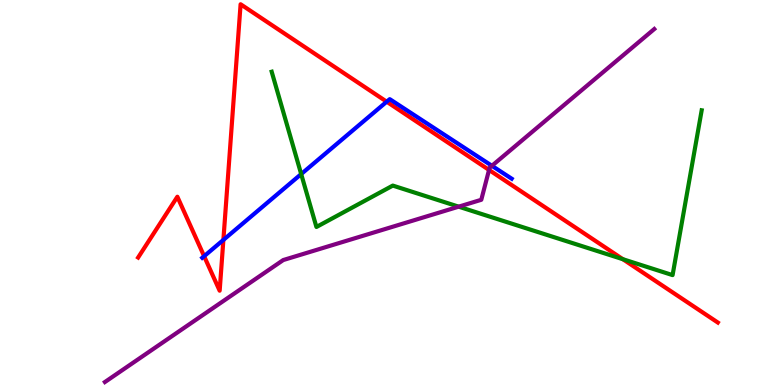[{'lines': ['blue', 'red'], 'intersections': [{'x': 2.63, 'y': 3.35}, {'x': 2.88, 'y': 3.77}, {'x': 4.99, 'y': 7.36}]}, {'lines': ['green', 'red'], 'intersections': [{'x': 8.04, 'y': 3.27}]}, {'lines': ['purple', 'red'], 'intersections': [{'x': 6.31, 'y': 5.59}]}, {'lines': ['blue', 'green'], 'intersections': [{'x': 3.89, 'y': 5.48}]}, {'lines': ['blue', 'purple'], 'intersections': [{'x': 6.35, 'y': 5.69}]}, {'lines': ['green', 'purple'], 'intersections': [{'x': 5.92, 'y': 4.63}]}]